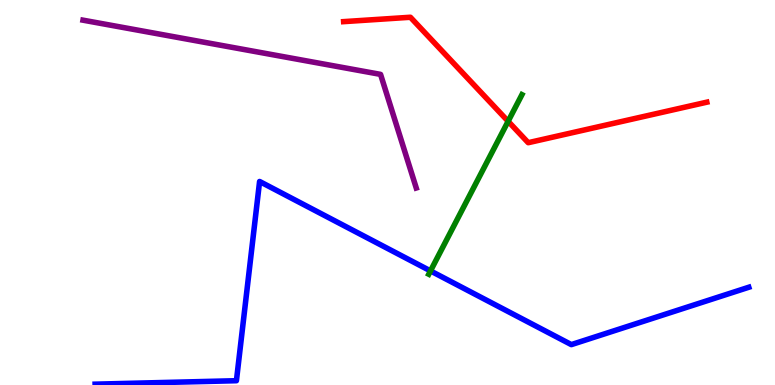[{'lines': ['blue', 'red'], 'intersections': []}, {'lines': ['green', 'red'], 'intersections': [{'x': 6.56, 'y': 6.85}]}, {'lines': ['purple', 'red'], 'intersections': []}, {'lines': ['blue', 'green'], 'intersections': [{'x': 5.55, 'y': 2.96}]}, {'lines': ['blue', 'purple'], 'intersections': []}, {'lines': ['green', 'purple'], 'intersections': []}]